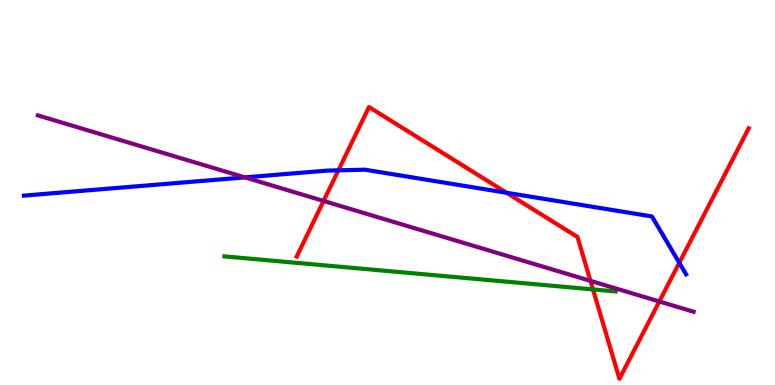[{'lines': ['blue', 'red'], 'intersections': [{'x': 4.37, 'y': 5.58}, {'x': 6.54, 'y': 4.99}, {'x': 8.76, 'y': 3.17}]}, {'lines': ['green', 'red'], 'intersections': [{'x': 7.65, 'y': 2.48}]}, {'lines': ['purple', 'red'], 'intersections': [{'x': 4.18, 'y': 4.78}, {'x': 7.62, 'y': 2.7}, {'x': 8.51, 'y': 2.17}]}, {'lines': ['blue', 'green'], 'intersections': []}, {'lines': ['blue', 'purple'], 'intersections': [{'x': 3.16, 'y': 5.39}]}, {'lines': ['green', 'purple'], 'intersections': []}]